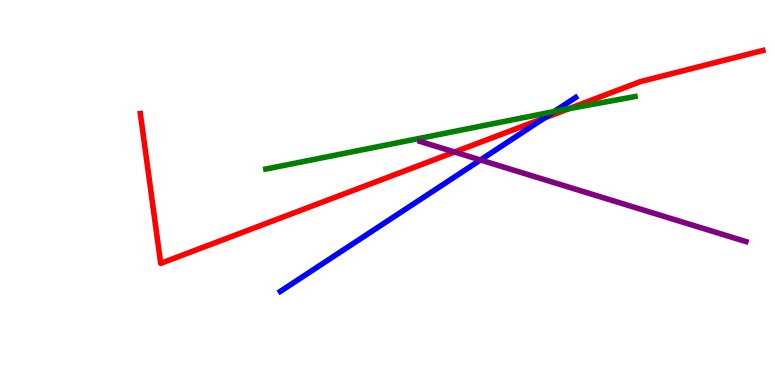[{'lines': ['blue', 'red'], 'intersections': [{'x': 7.02, 'y': 6.94}]}, {'lines': ['green', 'red'], 'intersections': [{'x': 7.34, 'y': 7.18}]}, {'lines': ['purple', 'red'], 'intersections': [{'x': 5.87, 'y': 6.05}]}, {'lines': ['blue', 'green'], 'intersections': [{'x': 7.15, 'y': 7.1}]}, {'lines': ['blue', 'purple'], 'intersections': [{'x': 6.2, 'y': 5.84}]}, {'lines': ['green', 'purple'], 'intersections': []}]